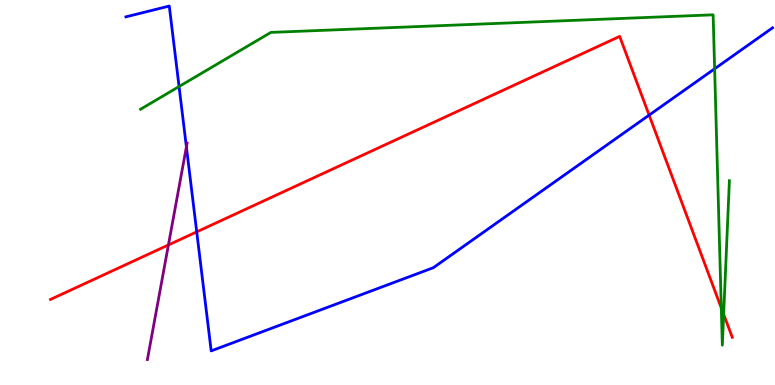[{'lines': ['blue', 'red'], 'intersections': [{'x': 2.54, 'y': 3.98}, {'x': 8.38, 'y': 7.01}]}, {'lines': ['green', 'red'], 'intersections': [{'x': 9.31, 'y': 2.0}, {'x': 9.34, 'y': 1.84}]}, {'lines': ['purple', 'red'], 'intersections': [{'x': 2.17, 'y': 3.64}]}, {'lines': ['blue', 'green'], 'intersections': [{'x': 2.31, 'y': 7.75}, {'x': 9.22, 'y': 8.21}]}, {'lines': ['blue', 'purple'], 'intersections': [{'x': 2.41, 'y': 6.18}]}, {'lines': ['green', 'purple'], 'intersections': []}]